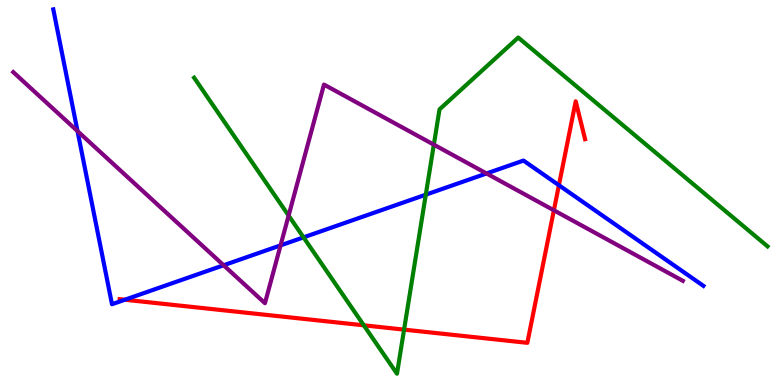[{'lines': ['blue', 'red'], 'intersections': [{'x': 1.61, 'y': 2.21}, {'x': 7.21, 'y': 5.19}]}, {'lines': ['green', 'red'], 'intersections': [{'x': 4.69, 'y': 1.55}, {'x': 5.21, 'y': 1.44}]}, {'lines': ['purple', 'red'], 'intersections': [{'x': 7.15, 'y': 4.54}]}, {'lines': ['blue', 'green'], 'intersections': [{'x': 3.92, 'y': 3.83}, {'x': 5.49, 'y': 4.94}]}, {'lines': ['blue', 'purple'], 'intersections': [{'x': 1.0, 'y': 6.59}, {'x': 2.89, 'y': 3.11}, {'x': 3.62, 'y': 3.63}, {'x': 6.28, 'y': 5.49}]}, {'lines': ['green', 'purple'], 'intersections': [{'x': 3.72, 'y': 4.4}, {'x': 5.6, 'y': 6.24}]}]